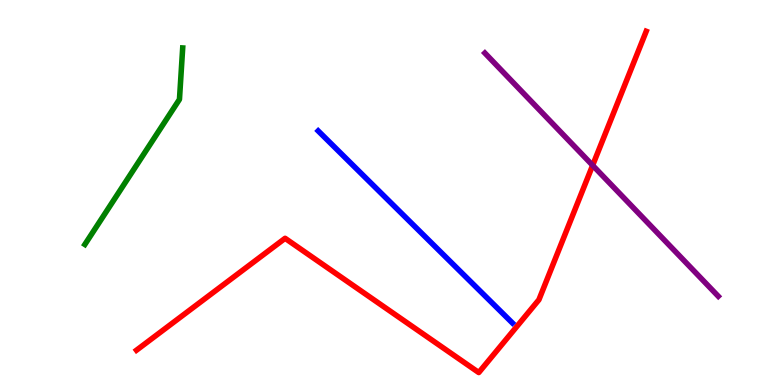[{'lines': ['blue', 'red'], 'intersections': []}, {'lines': ['green', 'red'], 'intersections': []}, {'lines': ['purple', 'red'], 'intersections': [{'x': 7.65, 'y': 5.71}]}, {'lines': ['blue', 'green'], 'intersections': []}, {'lines': ['blue', 'purple'], 'intersections': []}, {'lines': ['green', 'purple'], 'intersections': []}]